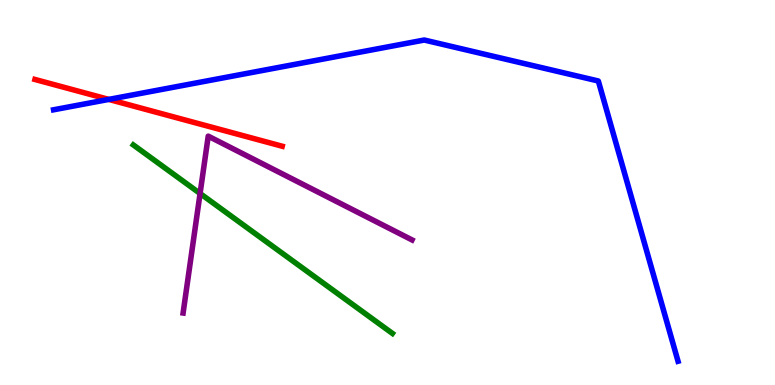[{'lines': ['blue', 'red'], 'intersections': [{'x': 1.4, 'y': 7.42}]}, {'lines': ['green', 'red'], 'intersections': []}, {'lines': ['purple', 'red'], 'intersections': []}, {'lines': ['blue', 'green'], 'intersections': []}, {'lines': ['blue', 'purple'], 'intersections': []}, {'lines': ['green', 'purple'], 'intersections': [{'x': 2.58, 'y': 4.97}]}]